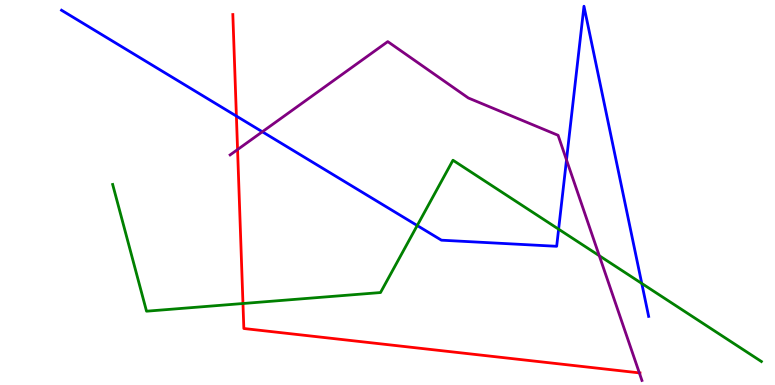[{'lines': ['blue', 'red'], 'intersections': [{'x': 3.05, 'y': 6.98}]}, {'lines': ['green', 'red'], 'intersections': [{'x': 3.14, 'y': 2.12}]}, {'lines': ['purple', 'red'], 'intersections': [{'x': 3.07, 'y': 6.12}, {'x': 8.25, 'y': 0.315}]}, {'lines': ['blue', 'green'], 'intersections': [{'x': 5.38, 'y': 4.14}, {'x': 7.21, 'y': 4.05}, {'x': 8.28, 'y': 2.64}]}, {'lines': ['blue', 'purple'], 'intersections': [{'x': 3.38, 'y': 6.58}, {'x': 7.31, 'y': 5.85}]}, {'lines': ['green', 'purple'], 'intersections': [{'x': 7.73, 'y': 3.36}]}]